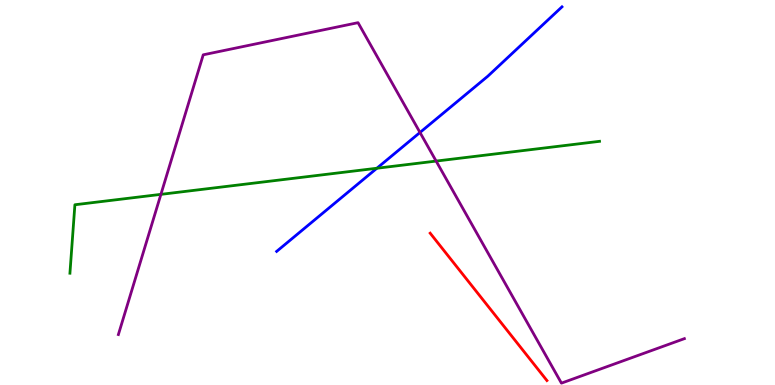[{'lines': ['blue', 'red'], 'intersections': []}, {'lines': ['green', 'red'], 'intersections': []}, {'lines': ['purple', 'red'], 'intersections': []}, {'lines': ['blue', 'green'], 'intersections': [{'x': 4.86, 'y': 5.63}]}, {'lines': ['blue', 'purple'], 'intersections': [{'x': 5.42, 'y': 6.56}]}, {'lines': ['green', 'purple'], 'intersections': [{'x': 2.08, 'y': 4.95}, {'x': 5.63, 'y': 5.82}]}]